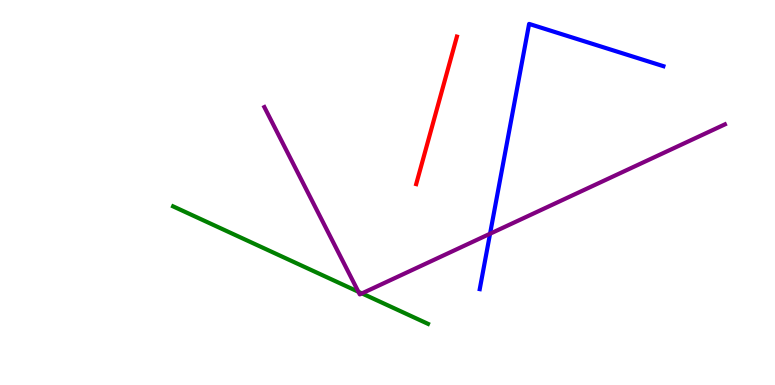[{'lines': ['blue', 'red'], 'intersections': []}, {'lines': ['green', 'red'], 'intersections': []}, {'lines': ['purple', 'red'], 'intersections': []}, {'lines': ['blue', 'green'], 'intersections': []}, {'lines': ['blue', 'purple'], 'intersections': [{'x': 6.32, 'y': 3.93}]}, {'lines': ['green', 'purple'], 'intersections': [{'x': 4.62, 'y': 2.42}, {'x': 4.67, 'y': 2.38}]}]